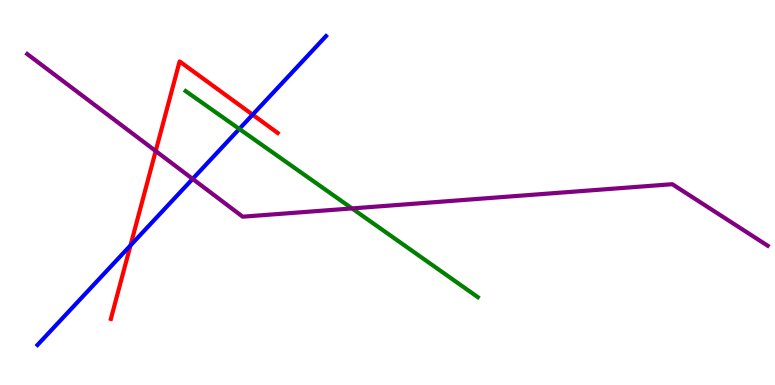[{'lines': ['blue', 'red'], 'intersections': [{'x': 1.68, 'y': 3.63}, {'x': 3.26, 'y': 7.02}]}, {'lines': ['green', 'red'], 'intersections': []}, {'lines': ['purple', 'red'], 'intersections': [{'x': 2.01, 'y': 6.08}]}, {'lines': ['blue', 'green'], 'intersections': [{'x': 3.09, 'y': 6.65}]}, {'lines': ['blue', 'purple'], 'intersections': [{'x': 2.49, 'y': 5.35}]}, {'lines': ['green', 'purple'], 'intersections': [{'x': 4.54, 'y': 4.59}]}]